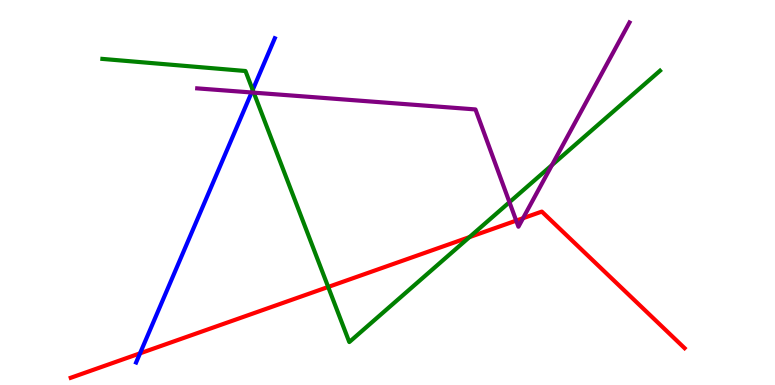[{'lines': ['blue', 'red'], 'intersections': [{'x': 1.81, 'y': 0.822}]}, {'lines': ['green', 'red'], 'intersections': [{'x': 4.23, 'y': 2.55}, {'x': 6.06, 'y': 3.84}]}, {'lines': ['purple', 'red'], 'intersections': [{'x': 6.66, 'y': 4.27}, {'x': 6.75, 'y': 4.33}]}, {'lines': ['blue', 'green'], 'intersections': [{'x': 3.26, 'y': 7.66}]}, {'lines': ['blue', 'purple'], 'intersections': [{'x': 3.25, 'y': 7.6}]}, {'lines': ['green', 'purple'], 'intersections': [{'x': 3.27, 'y': 7.59}, {'x': 6.57, 'y': 4.75}, {'x': 7.12, 'y': 5.71}]}]